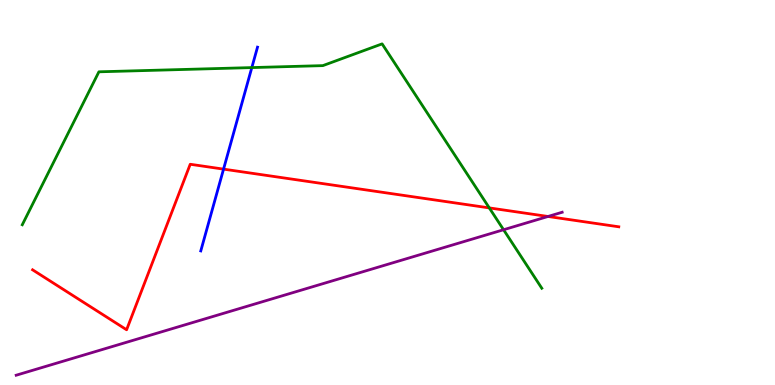[{'lines': ['blue', 'red'], 'intersections': [{'x': 2.88, 'y': 5.61}]}, {'lines': ['green', 'red'], 'intersections': [{'x': 6.31, 'y': 4.6}]}, {'lines': ['purple', 'red'], 'intersections': [{'x': 7.07, 'y': 4.38}]}, {'lines': ['blue', 'green'], 'intersections': [{'x': 3.25, 'y': 8.24}]}, {'lines': ['blue', 'purple'], 'intersections': []}, {'lines': ['green', 'purple'], 'intersections': [{'x': 6.5, 'y': 4.03}]}]